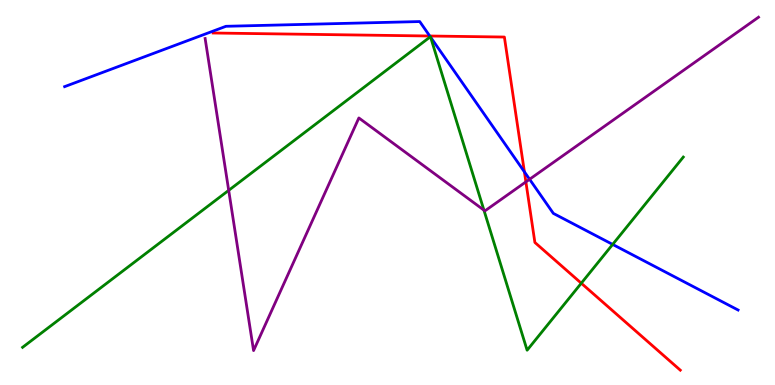[{'lines': ['blue', 'red'], 'intersections': [{'x': 5.55, 'y': 9.06}, {'x': 6.77, 'y': 5.54}]}, {'lines': ['green', 'red'], 'intersections': [{'x': 7.5, 'y': 2.64}]}, {'lines': ['purple', 'red'], 'intersections': [{'x': 6.79, 'y': 5.28}]}, {'lines': ['blue', 'green'], 'intersections': [{'x': 5.55, 'y': 9.04}, {'x': 5.56, 'y': 9.03}, {'x': 7.91, 'y': 3.65}]}, {'lines': ['blue', 'purple'], 'intersections': [{'x': 6.83, 'y': 5.34}]}, {'lines': ['green', 'purple'], 'intersections': [{'x': 2.95, 'y': 5.06}, {'x': 6.24, 'y': 4.54}]}]